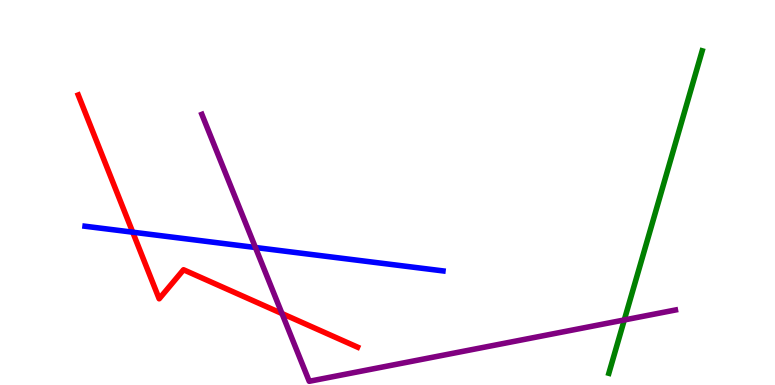[{'lines': ['blue', 'red'], 'intersections': [{'x': 1.71, 'y': 3.97}]}, {'lines': ['green', 'red'], 'intersections': []}, {'lines': ['purple', 'red'], 'intersections': [{'x': 3.64, 'y': 1.86}]}, {'lines': ['blue', 'green'], 'intersections': []}, {'lines': ['blue', 'purple'], 'intersections': [{'x': 3.3, 'y': 3.57}]}, {'lines': ['green', 'purple'], 'intersections': [{'x': 8.06, 'y': 1.69}]}]